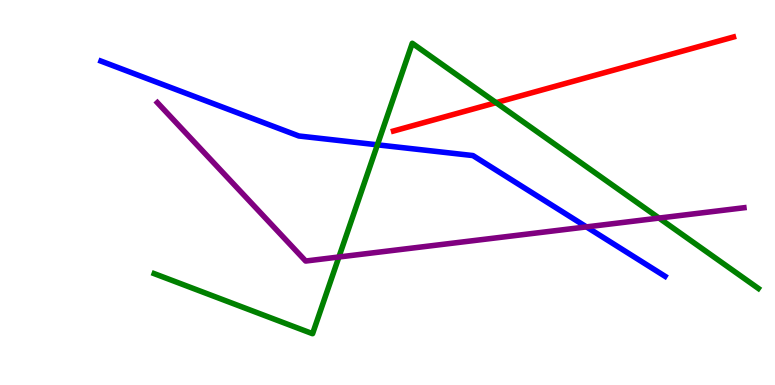[{'lines': ['blue', 'red'], 'intersections': []}, {'lines': ['green', 'red'], 'intersections': [{'x': 6.4, 'y': 7.33}]}, {'lines': ['purple', 'red'], 'intersections': []}, {'lines': ['blue', 'green'], 'intersections': [{'x': 4.87, 'y': 6.24}]}, {'lines': ['blue', 'purple'], 'intersections': [{'x': 7.57, 'y': 4.11}]}, {'lines': ['green', 'purple'], 'intersections': [{'x': 4.37, 'y': 3.32}, {'x': 8.5, 'y': 4.34}]}]